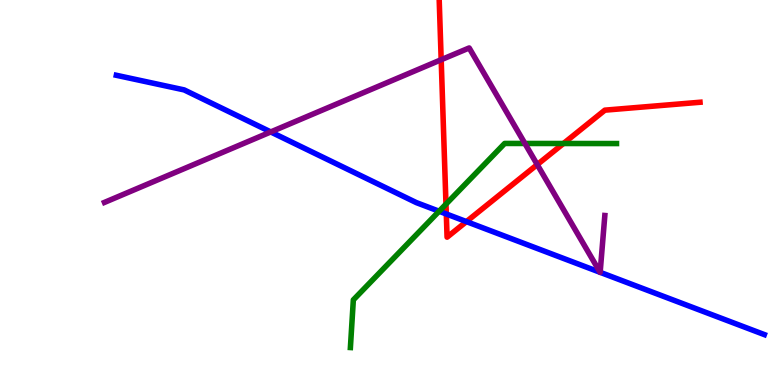[{'lines': ['blue', 'red'], 'intersections': [{'x': 5.76, 'y': 4.44}, {'x': 6.02, 'y': 4.24}]}, {'lines': ['green', 'red'], 'intersections': [{'x': 5.75, 'y': 4.7}, {'x': 7.27, 'y': 6.27}]}, {'lines': ['purple', 'red'], 'intersections': [{'x': 5.69, 'y': 8.45}, {'x': 6.93, 'y': 5.72}]}, {'lines': ['blue', 'green'], 'intersections': [{'x': 5.67, 'y': 4.51}]}, {'lines': ['blue', 'purple'], 'intersections': [{'x': 3.49, 'y': 6.57}, {'x': 7.74, 'y': 2.93}, {'x': 7.74, 'y': 2.93}]}, {'lines': ['green', 'purple'], 'intersections': [{'x': 6.77, 'y': 6.27}]}]